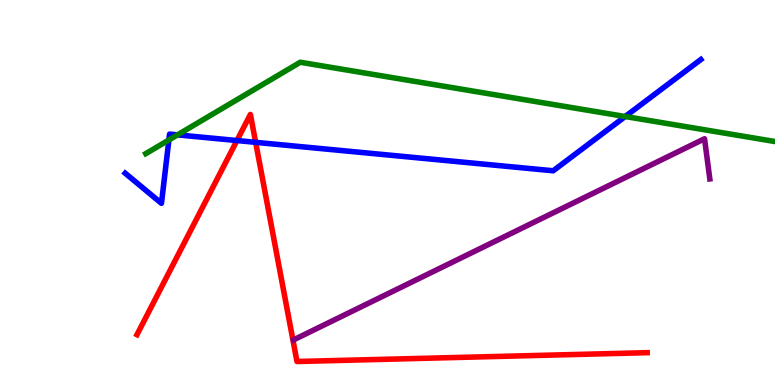[{'lines': ['blue', 'red'], 'intersections': [{'x': 3.06, 'y': 6.35}, {'x': 3.3, 'y': 6.3}]}, {'lines': ['green', 'red'], 'intersections': []}, {'lines': ['purple', 'red'], 'intersections': []}, {'lines': ['blue', 'green'], 'intersections': [{'x': 2.18, 'y': 6.36}, {'x': 2.29, 'y': 6.5}, {'x': 8.07, 'y': 6.97}]}, {'lines': ['blue', 'purple'], 'intersections': []}, {'lines': ['green', 'purple'], 'intersections': []}]